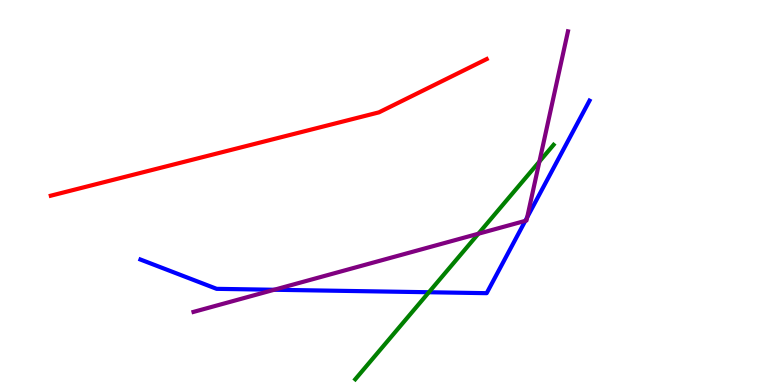[{'lines': ['blue', 'red'], 'intersections': []}, {'lines': ['green', 'red'], 'intersections': []}, {'lines': ['purple', 'red'], 'intersections': []}, {'lines': ['blue', 'green'], 'intersections': [{'x': 5.53, 'y': 2.41}]}, {'lines': ['blue', 'purple'], 'intersections': [{'x': 3.54, 'y': 2.47}, {'x': 6.78, 'y': 4.26}, {'x': 6.8, 'y': 4.36}]}, {'lines': ['green', 'purple'], 'intersections': [{'x': 6.17, 'y': 3.93}, {'x': 6.96, 'y': 5.8}]}]